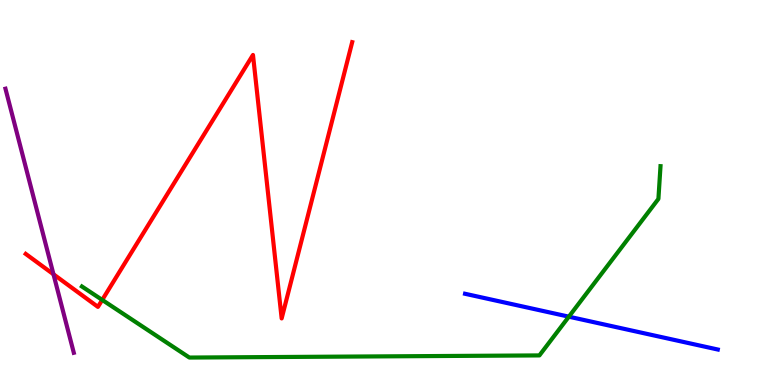[{'lines': ['blue', 'red'], 'intersections': []}, {'lines': ['green', 'red'], 'intersections': [{'x': 1.32, 'y': 2.21}]}, {'lines': ['purple', 'red'], 'intersections': [{'x': 0.69, 'y': 2.88}]}, {'lines': ['blue', 'green'], 'intersections': [{'x': 7.34, 'y': 1.77}]}, {'lines': ['blue', 'purple'], 'intersections': []}, {'lines': ['green', 'purple'], 'intersections': []}]